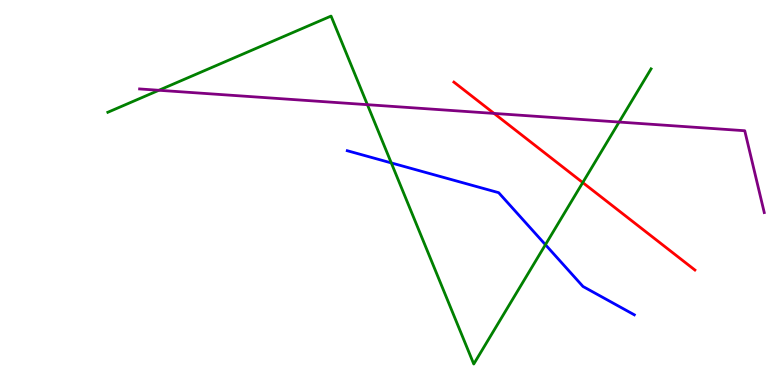[{'lines': ['blue', 'red'], 'intersections': []}, {'lines': ['green', 'red'], 'intersections': [{'x': 7.52, 'y': 5.26}]}, {'lines': ['purple', 'red'], 'intersections': [{'x': 6.37, 'y': 7.05}]}, {'lines': ['blue', 'green'], 'intersections': [{'x': 5.05, 'y': 5.77}, {'x': 7.04, 'y': 3.64}]}, {'lines': ['blue', 'purple'], 'intersections': []}, {'lines': ['green', 'purple'], 'intersections': [{'x': 2.05, 'y': 7.66}, {'x': 4.74, 'y': 7.28}, {'x': 7.99, 'y': 6.83}]}]